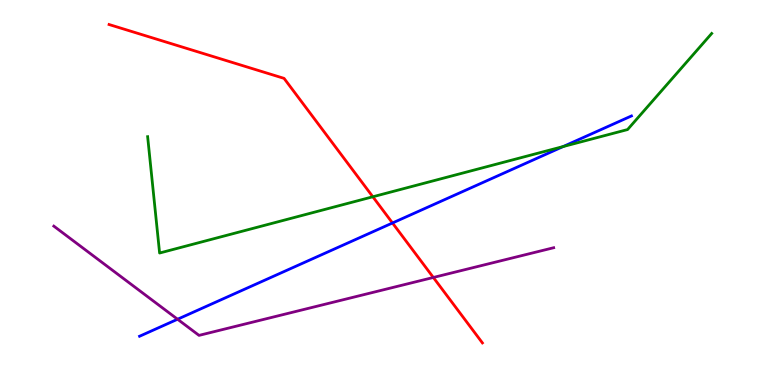[{'lines': ['blue', 'red'], 'intersections': [{'x': 5.06, 'y': 4.21}]}, {'lines': ['green', 'red'], 'intersections': [{'x': 4.81, 'y': 4.89}]}, {'lines': ['purple', 'red'], 'intersections': [{'x': 5.59, 'y': 2.79}]}, {'lines': ['blue', 'green'], 'intersections': [{'x': 7.27, 'y': 6.19}]}, {'lines': ['blue', 'purple'], 'intersections': [{'x': 2.29, 'y': 1.71}]}, {'lines': ['green', 'purple'], 'intersections': []}]